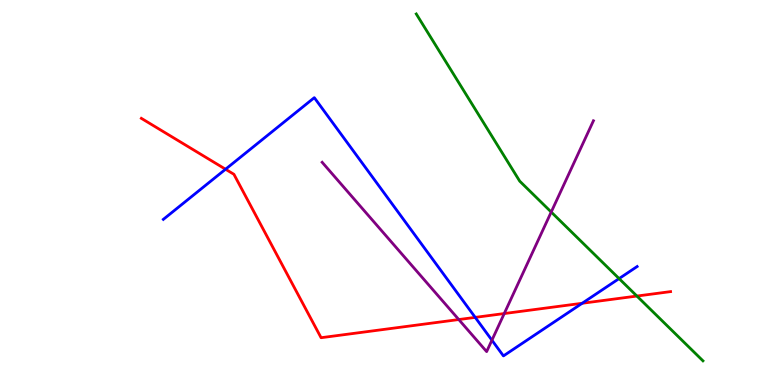[{'lines': ['blue', 'red'], 'intersections': [{'x': 2.91, 'y': 5.6}, {'x': 6.13, 'y': 1.76}, {'x': 7.51, 'y': 2.12}]}, {'lines': ['green', 'red'], 'intersections': [{'x': 8.22, 'y': 2.31}]}, {'lines': ['purple', 'red'], 'intersections': [{'x': 5.92, 'y': 1.7}, {'x': 6.51, 'y': 1.86}]}, {'lines': ['blue', 'green'], 'intersections': [{'x': 7.99, 'y': 2.76}]}, {'lines': ['blue', 'purple'], 'intersections': [{'x': 6.35, 'y': 1.16}]}, {'lines': ['green', 'purple'], 'intersections': [{'x': 7.11, 'y': 4.49}]}]